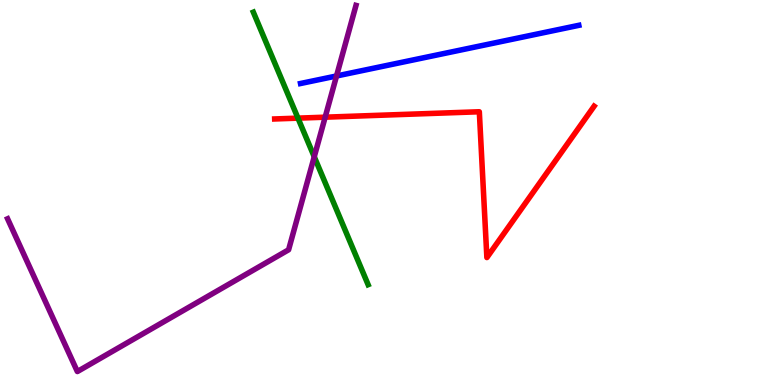[{'lines': ['blue', 'red'], 'intersections': []}, {'lines': ['green', 'red'], 'intersections': [{'x': 3.84, 'y': 6.93}]}, {'lines': ['purple', 'red'], 'intersections': [{'x': 4.2, 'y': 6.96}]}, {'lines': ['blue', 'green'], 'intersections': []}, {'lines': ['blue', 'purple'], 'intersections': [{'x': 4.34, 'y': 8.03}]}, {'lines': ['green', 'purple'], 'intersections': [{'x': 4.05, 'y': 5.93}]}]